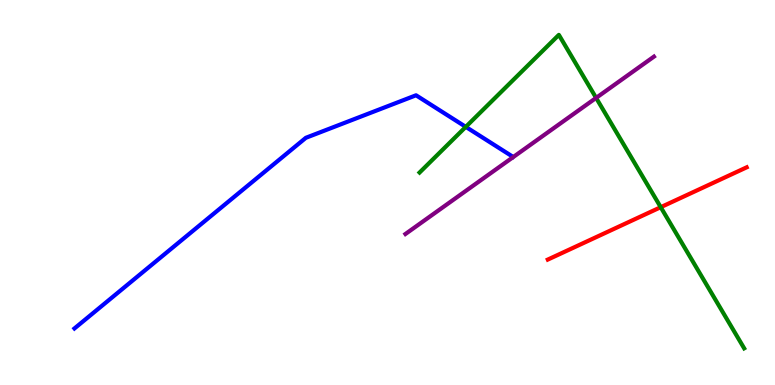[{'lines': ['blue', 'red'], 'intersections': []}, {'lines': ['green', 'red'], 'intersections': [{'x': 8.53, 'y': 4.62}]}, {'lines': ['purple', 'red'], 'intersections': []}, {'lines': ['blue', 'green'], 'intersections': [{'x': 6.01, 'y': 6.7}]}, {'lines': ['blue', 'purple'], 'intersections': []}, {'lines': ['green', 'purple'], 'intersections': [{'x': 7.69, 'y': 7.46}]}]